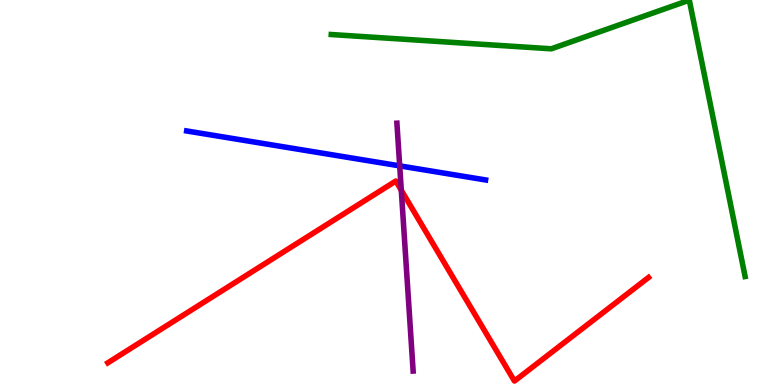[{'lines': ['blue', 'red'], 'intersections': []}, {'lines': ['green', 'red'], 'intersections': []}, {'lines': ['purple', 'red'], 'intersections': [{'x': 5.18, 'y': 5.06}]}, {'lines': ['blue', 'green'], 'intersections': []}, {'lines': ['blue', 'purple'], 'intersections': [{'x': 5.16, 'y': 5.69}]}, {'lines': ['green', 'purple'], 'intersections': []}]